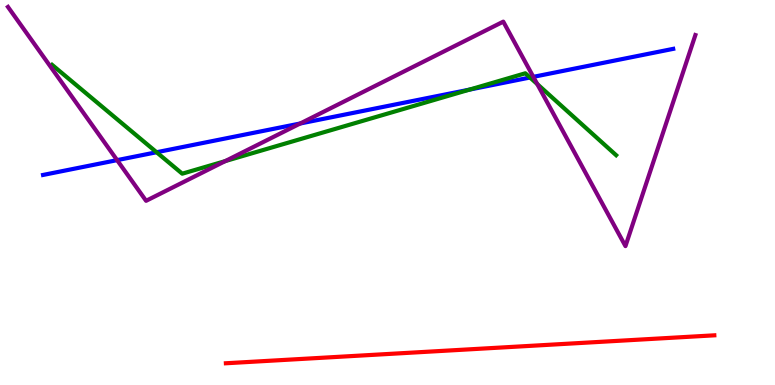[{'lines': ['blue', 'red'], 'intersections': []}, {'lines': ['green', 'red'], 'intersections': []}, {'lines': ['purple', 'red'], 'intersections': []}, {'lines': ['blue', 'green'], 'intersections': [{'x': 2.02, 'y': 6.05}, {'x': 6.06, 'y': 7.67}, {'x': 6.84, 'y': 7.99}]}, {'lines': ['blue', 'purple'], 'intersections': [{'x': 1.51, 'y': 5.84}, {'x': 3.87, 'y': 6.79}, {'x': 6.88, 'y': 8.0}]}, {'lines': ['green', 'purple'], 'intersections': [{'x': 2.91, 'y': 5.82}, {'x': 6.93, 'y': 7.82}]}]